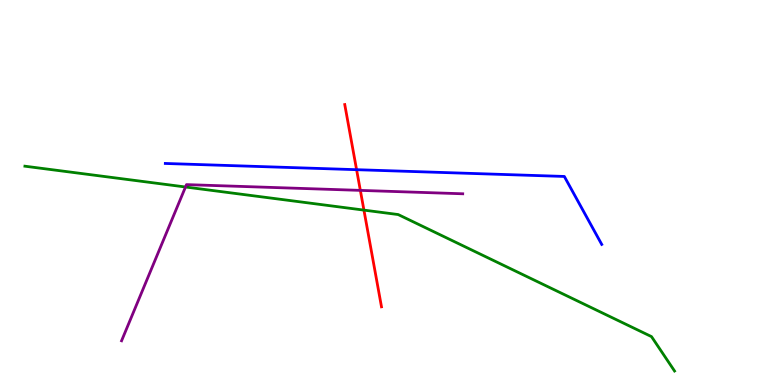[{'lines': ['blue', 'red'], 'intersections': [{'x': 4.6, 'y': 5.59}]}, {'lines': ['green', 'red'], 'intersections': [{'x': 4.7, 'y': 4.54}]}, {'lines': ['purple', 'red'], 'intersections': [{'x': 4.65, 'y': 5.05}]}, {'lines': ['blue', 'green'], 'intersections': []}, {'lines': ['blue', 'purple'], 'intersections': []}, {'lines': ['green', 'purple'], 'intersections': [{'x': 2.39, 'y': 5.14}]}]